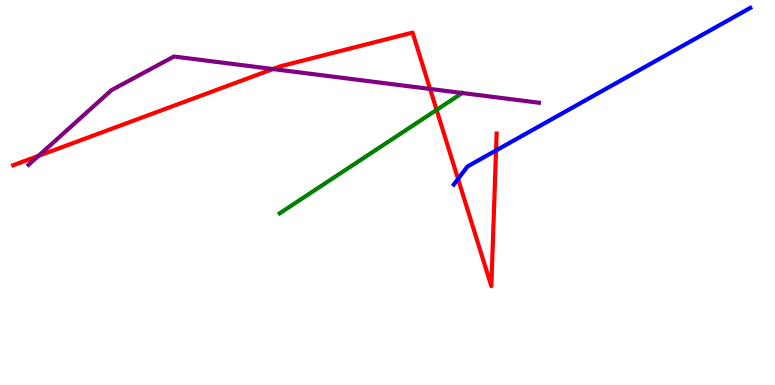[{'lines': ['blue', 'red'], 'intersections': [{'x': 5.91, 'y': 5.35}, {'x': 6.4, 'y': 6.09}]}, {'lines': ['green', 'red'], 'intersections': [{'x': 5.63, 'y': 7.15}]}, {'lines': ['purple', 'red'], 'intersections': [{'x': 0.496, 'y': 5.95}, {'x': 3.52, 'y': 8.21}, {'x': 5.55, 'y': 7.69}]}, {'lines': ['blue', 'green'], 'intersections': []}, {'lines': ['blue', 'purple'], 'intersections': []}, {'lines': ['green', 'purple'], 'intersections': []}]